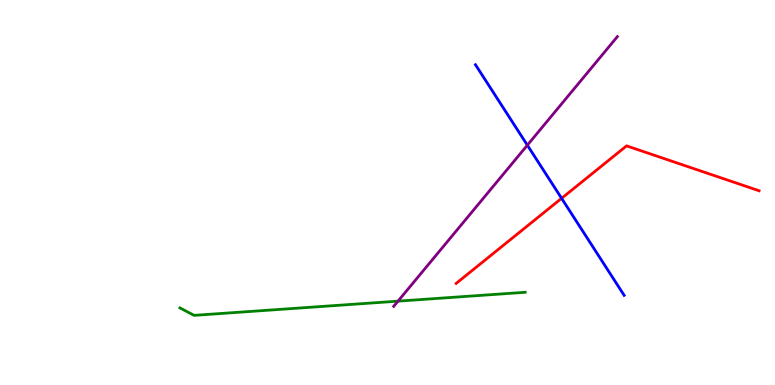[{'lines': ['blue', 'red'], 'intersections': [{'x': 7.25, 'y': 4.85}]}, {'lines': ['green', 'red'], 'intersections': []}, {'lines': ['purple', 'red'], 'intersections': []}, {'lines': ['blue', 'green'], 'intersections': []}, {'lines': ['blue', 'purple'], 'intersections': [{'x': 6.8, 'y': 6.23}]}, {'lines': ['green', 'purple'], 'intersections': [{'x': 5.14, 'y': 2.18}]}]